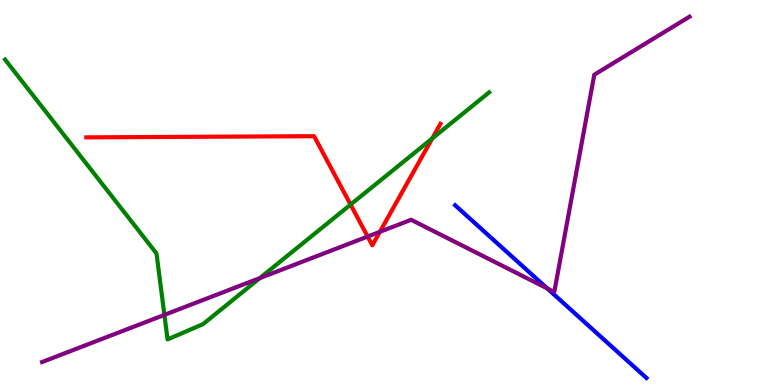[{'lines': ['blue', 'red'], 'intersections': []}, {'lines': ['green', 'red'], 'intersections': [{'x': 4.52, 'y': 4.69}, {'x': 5.58, 'y': 6.4}]}, {'lines': ['purple', 'red'], 'intersections': [{'x': 4.74, 'y': 3.86}, {'x': 4.9, 'y': 3.98}]}, {'lines': ['blue', 'green'], 'intersections': []}, {'lines': ['blue', 'purple'], 'intersections': [{'x': 7.06, 'y': 2.51}]}, {'lines': ['green', 'purple'], 'intersections': [{'x': 2.12, 'y': 1.82}, {'x': 3.35, 'y': 2.78}]}]